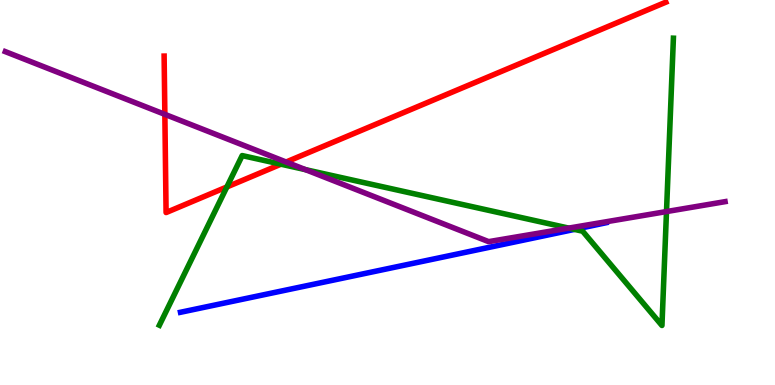[{'lines': ['blue', 'red'], 'intersections': []}, {'lines': ['green', 'red'], 'intersections': [{'x': 2.93, 'y': 5.14}, {'x': 3.63, 'y': 5.74}]}, {'lines': ['purple', 'red'], 'intersections': [{'x': 2.13, 'y': 7.03}, {'x': 3.69, 'y': 5.79}]}, {'lines': ['blue', 'green'], 'intersections': [{'x': 7.41, 'y': 4.04}]}, {'lines': ['blue', 'purple'], 'intersections': []}, {'lines': ['green', 'purple'], 'intersections': [{'x': 3.94, 'y': 5.59}, {'x': 7.34, 'y': 4.08}, {'x': 8.6, 'y': 4.5}]}]